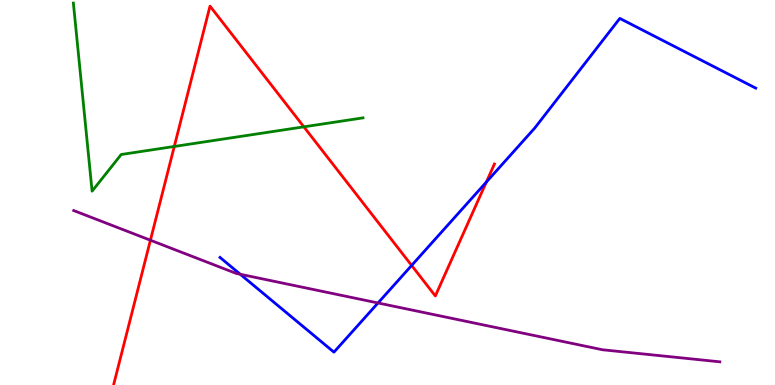[{'lines': ['blue', 'red'], 'intersections': [{'x': 5.31, 'y': 3.11}, {'x': 6.28, 'y': 5.27}]}, {'lines': ['green', 'red'], 'intersections': [{'x': 2.25, 'y': 6.2}, {'x': 3.92, 'y': 6.71}]}, {'lines': ['purple', 'red'], 'intersections': [{'x': 1.94, 'y': 3.76}]}, {'lines': ['blue', 'green'], 'intersections': []}, {'lines': ['blue', 'purple'], 'intersections': [{'x': 3.1, 'y': 2.88}, {'x': 4.88, 'y': 2.13}]}, {'lines': ['green', 'purple'], 'intersections': []}]